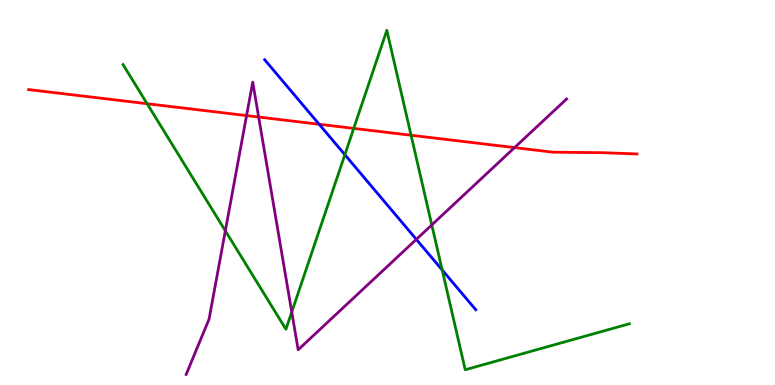[{'lines': ['blue', 'red'], 'intersections': [{'x': 4.12, 'y': 6.77}]}, {'lines': ['green', 'red'], 'intersections': [{'x': 1.9, 'y': 7.31}, {'x': 4.56, 'y': 6.66}, {'x': 5.3, 'y': 6.49}]}, {'lines': ['purple', 'red'], 'intersections': [{'x': 3.18, 'y': 7.0}, {'x': 3.34, 'y': 6.96}, {'x': 6.64, 'y': 6.17}]}, {'lines': ['blue', 'green'], 'intersections': [{'x': 4.45, 'y': 5.98}, {'x': 5.71, 'y': 2.99}]}, {'lines': ['blue', 'purple'], 'intersections': [{'x': 5.37, 'y': 3.78}]}, {'lines': ['green', 'purple'], 'intersections': [{'x': 2.91, 'y': 4.01}, {'x': 3.76, 'y': 1.89}, {'x': 5.57, 'y': 4.16}]}]